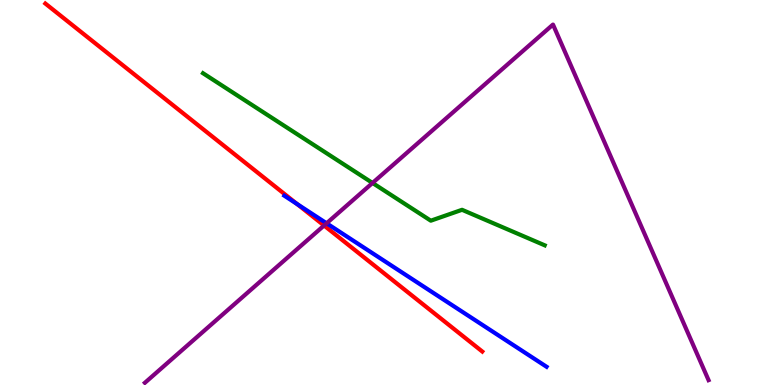[{'lines': ['blue', 'red'], 'intersections': [{'x': 3.83, 'y': 4.7}]}, {'lines': ['green', 'red'], 'intersections': []}, {'lines': ['purple', 'red'], 'intersections': [{'x': 4.18, 'y': 4.14}]}, {'lines': ['blue', 'green'], 'intersections': []}, {'lines': ['blue', 'purple'], 'intersections': [{'x': 4.21, 'y': 4.2}]}, {'lines': ['green', 'purple'], 'intersections': [{'x': 4.81, 'y': 5.25}]}]